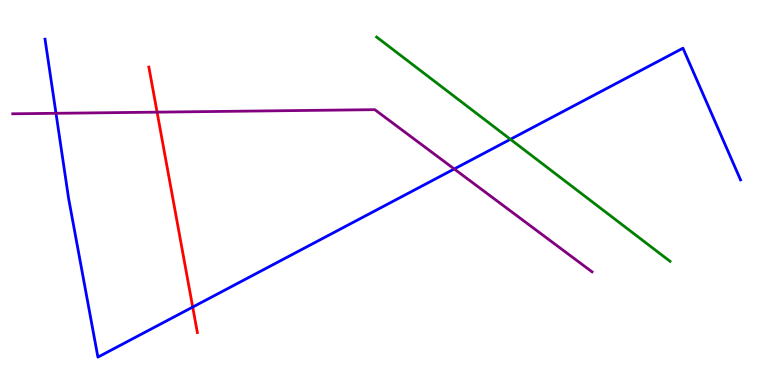[{'lines': ['blue', 'red'], 'intersections': [{'x': 2.49, 'y': 2.02}]}, {'lines': ['green', 'red'], 'intersections': []}, {'lines': ['purple', 'red'], 'intersections': [{'x': 2.03, 'y': 7.09}]}, {'lines': ['blue', 'green'], 'intersections': [{'x': 6.59, 'y': 6.38}]}, {'lines': ['blue', 'purple'], 'intersections': [{'x': 0.723, 'y': 7.06}, {'x': 5.86, 'y': 5.61}]}, {'lines': ['green', 'purple'], 'intersections': []}]